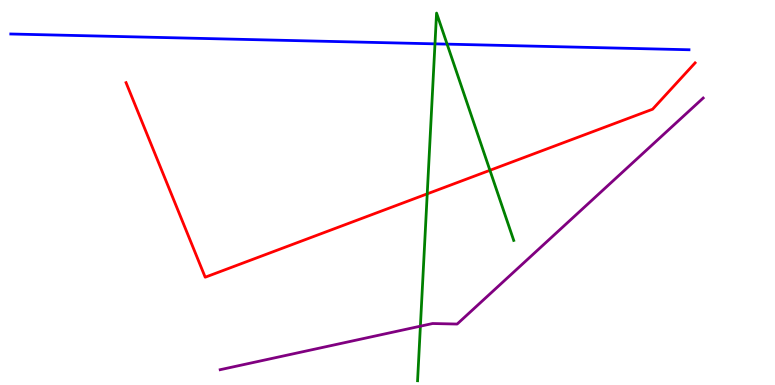[{'lines': ['blue', 'red'], 'intersections': []}, {'lines': ['green', 'red'], 'intersections': [{'x': 5.51, 'y': 4.97}, {'x': 6.32, 'y': 5.58}]}, {'lines': ['purple', 'red'], 'intersections': []}, {'lines': ['blue', 'green'], 'intersections': [{'x': 5.61, 'y': 8.86}, {'x': 5.77, 'y': 8.85}]}, {'lines': ['blue', 'purple'], 'intersections': []}, {'lines': ['green', 'purple'], 'intersections': [{'x': 5.42, 'y': 1.53}]}]